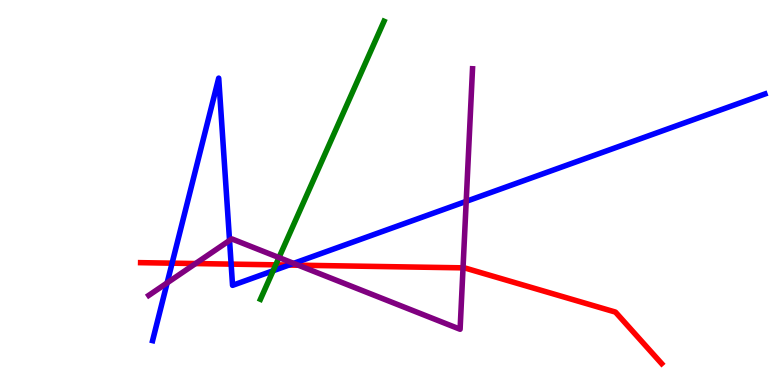[{'lines': ['blue', 'red'], 'intersections': [{'x': 2.22, 'y': 3.16}, {'x': 2.98, 'y': 3.14}, {'x': 3.73, 'y': 3.12}]}, {'lines': ['green', 'red'], 'intersections': [{'x': 3.56, 'y': 3.12}]}, {'lines': ['purple', 'red'], 'intersections': [{'x': 2.52, 'y': 3.15}, {'x': 3.85, 'y': 3.11}, {'x': 5.97, 'y': 3.04}]}, {'lines': ['blue', 'green'], 'intersections': [{'x': 3.52, 'y': 2.97}]}, {'lines': ['blue', 'purple'], 'intersections': [{'x': 2.16, 'y': 2.65}, {'x': 2.96, 'y': 3.75}, {'x': 3.79, 'y': 3.16}, {'x': 6.02, 'y': 4.77}]}, {'lines': ['green', 'purple'], 'intersections': [{'x': 3.6, 'y': 3.31}]}]